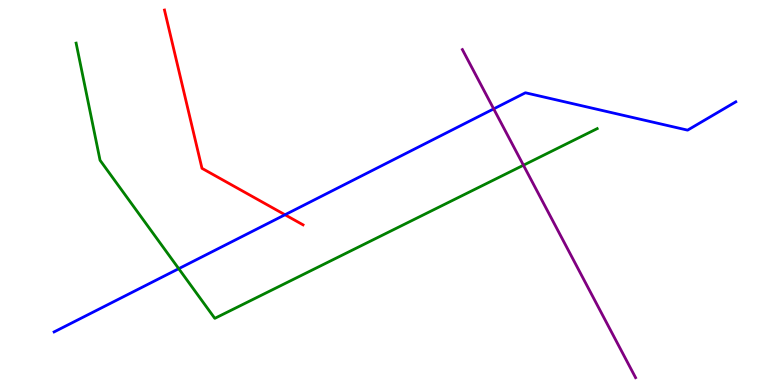[{'lines': ['blue', 'red'], 'intersections': [{'x': 3.68, 'y': 4.42}]}, {'lines': ['green', 'red'], 'intersections': []}, {'lines': ['purple', 'red'], 'intersections': []}, {'lines': ['blue', 'green'], 'intersections': [{'x': 2.31, 'y': 3.02}]}, {'lines': ['blue', 'purple'], 'intersections': [{'x': 6.37, 'y': 7.17}]}, {'lines': ['green', 'purple'], 'intersections': [{'x': 6.75, 'y': 5.71}]}]